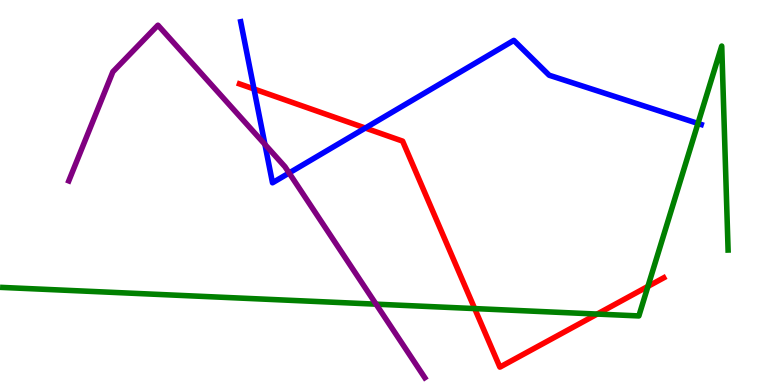[{'lines': ['blue', 'red'], 'intersections': [{'x': 3.28, 'y': 7.69}, {'x': 4.71, 'y': 6.67}]}, {'lines': ['green', 'red'], 'intersections': [{'x': 6.12, 'y': 1.98}, {'x': 7.71, 'y': 1.84}, {'x': 8.36, 'y': 2.56}]}, {'lines': ['purple', 'red'], 'intersections': []}, {'lines': ['blue', 'green'], 'intersections': [{'x': 9.01, 'y': 6.79}]}, {'lines': ['blue', 'purple'], 'intersections': [{'x': 3.42, 'y': 6.25}, {'x': 3.73, 'y': 5.51}]}, {'lines': ['green', 'purple'], 'intersections': [{'x': 4.85, 'y': 2.1}]}]